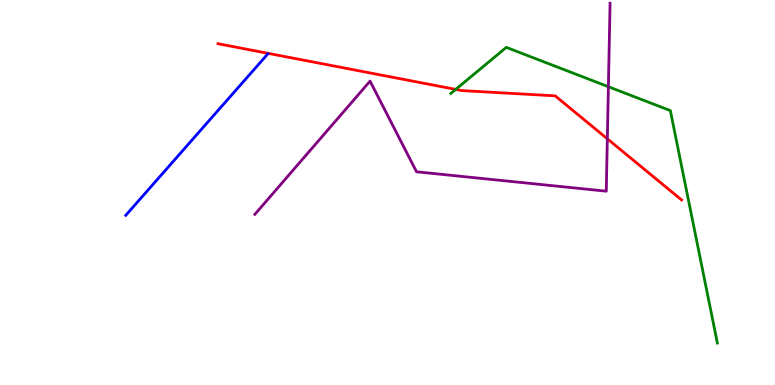[{'lines': ['blue', 'red'], 'intersections': []}, {'lines': ['green', 'red'], 'intersections': [{'x': 5.88, 'y': 7.68}]}, {'lines': ['purple', 'red'], 'intersections': [{'x': 7.84, 'y': 6.39}]}, {'lines': ['blue', 'green'], 'intersections': []}, {'lines': ['blue', 'purple'], 'intersections': []}, {'lines': ['green', 'purple'], 'intersections': [{'x': 7.85, 'y': 7.75}]}]